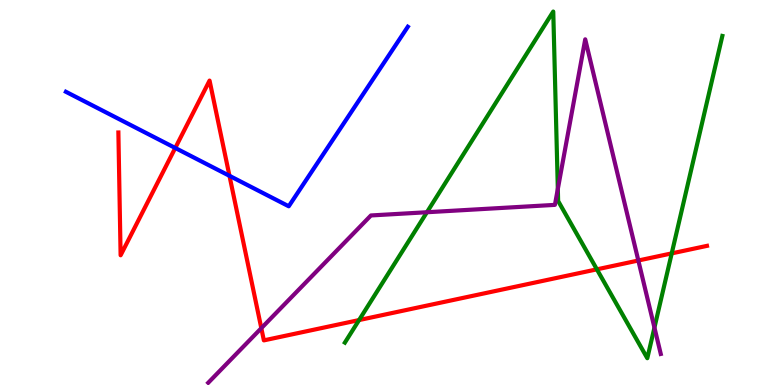[{'lines': ['blue', 'red'], 'intersections': [{'x': 2.26, 'y': 6.16}, {'x': 2.96, 'y': 5.43}]}, {'lines': ['green', 'red'], 'intersections': [{'x': 4.63, 'y': 1.69}, {'x': 7.7, 'y': 3.0}, {'x': 8.67, 'y': 3.42}]}, {'lines': ['purple', 'red'], 'intersections': [{'x': 3.37, 'y': 1.48}, {'x': 8.24, 'y': 3.23}]}, {'lines': ['blue', 'green'], 'intersections': []}, {'lines': ['blue', 'purple'], 'intersections': []}, {'lines': ['green', 'purple'], 'intersections': [{'x': 5.51, 'y': 4.49}, {'x': 7.2, 'y': 5.09}, {'x': 8.44, 'y': 1.49}]}]